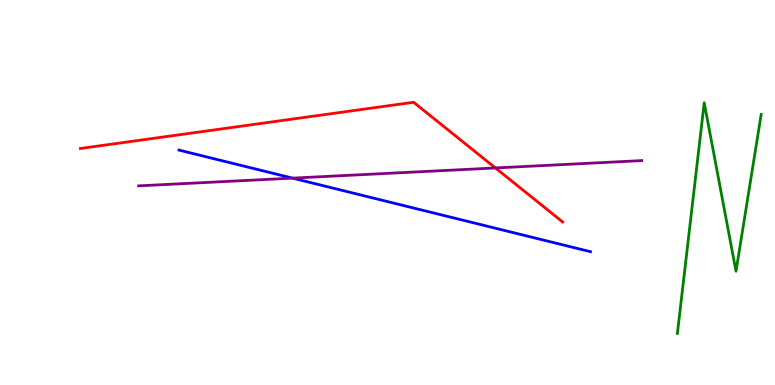[{'lines': ['blue', 'red'], 'intersections': []}, {'lines': ['green', 'red'], 'intersections': []}, {'lines': ['purple', 'red'], 'intersections': [{'x': 6.39, 'y': 5.64}]}, {'lines': ['blue', 'green'], 'intersections': []}, {'lines': ['blue', 'purple'], 'intersections': [{'x': 3.77, 'y': 5.37}]}, {'lines': ['green', 'purple'], 'intersections': []}]